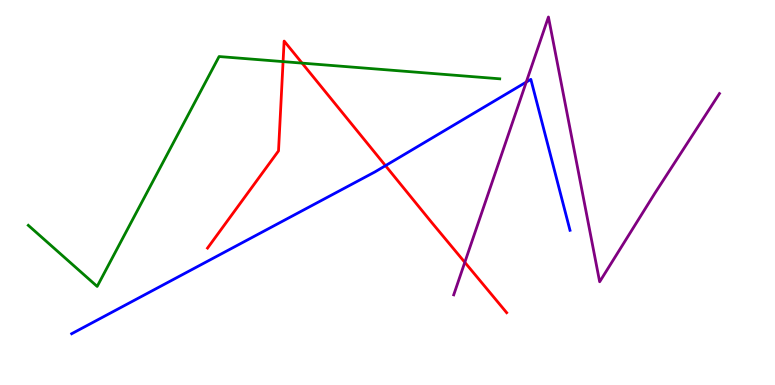[{'lines': ['blue', 'red'], 'intersections': [{'x': 4.97, 'y': 5.7}]}, {'lines': ['green', 'red'], 'intersections': [{'x': 3.65, 'y': 8.4}, {'x': 3.9, 'y': 8.36}]}, {'lines': ['purple', 'red'], 'intersections': [{'x': 6.0, 'y': 3.19}]}, {'lines': ['blue', 'green'], 'intersections': []}, {'lines': ['blue', 'purple'], 'intersections': [{'x': 6.79, 'y': 7.87}]}, {'lines': ['green', 'purple'], 'intersections': []}]